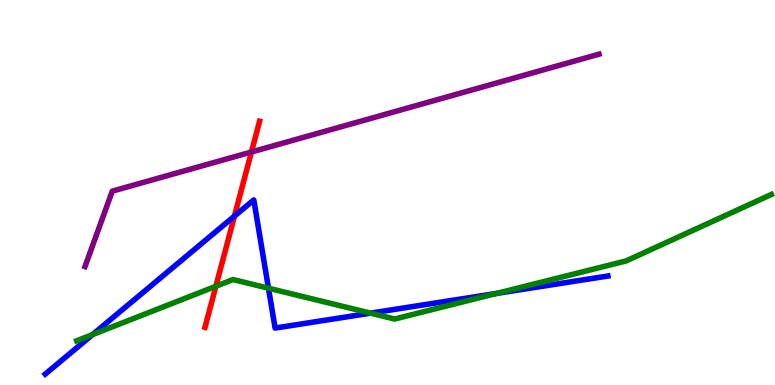[{'lines': ['blue', 'red'], 'intersections': [{'x': 3.03, 'y': 4.39}]}, {'lines': ['green', 'red'], 'intersections': [{'x': 2.79, 'y': 2.56}]}, {'lines': ['purple', 'red'], 'intersections': [{'x': 3.24, 'y': 6.05}]}, {'lines': ['blue', 'green'], 'intersections': [{'x': 1.19, 'y': 1.31}, {'x': 3.46, 'y': 2.51}, {'x': 4.78, 'y': 1.87}, {'x': 6.41, 'y': 2.38}]}, {'lines': ['blue', 'purple'], 'intersections': []}, {'lines': ['green', 'purple'], 'intersections': []}]